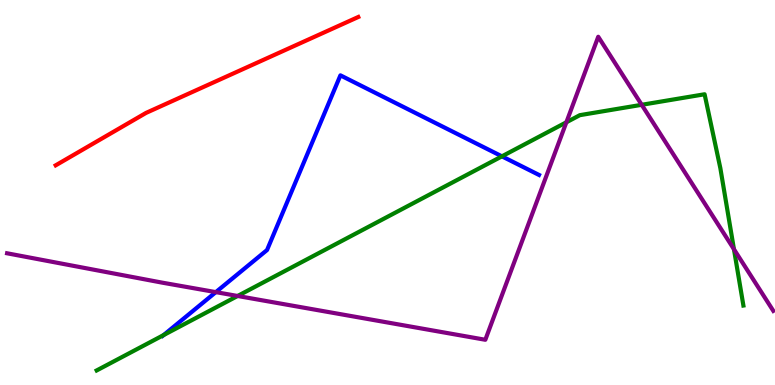[{'lines': ['blue', 'red'], 'intersections': []}, {'lines': ['green', 'red'], 'intersections': []}, {'lines': ['purple', 'red'], 'intersections': []}, {'lines': ['blue', 'green'], 'intersections': [{'x': 2.11, 'y': 1.3}, {'x': 6.48, 'y': 5.94}]}, {'lines': ['blue', 'purple'], 'intersections': [{'x': 2.78, 'y': 2.41}]}, {'lines': ['green', 'purple'], 'intersections': [{'x': 3.07, 'y': 2.31}, {'x': 7.31, 'y': 6.82}, {'x': 8.28, 'y': 7.28}, {'x': 9.47, 'y': 3.53}]}]